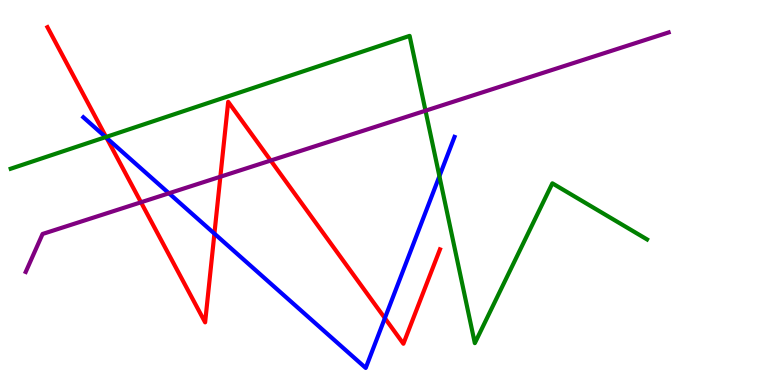[{'lines': ['blue', 'red'], 'intersections': [{'x': 1.38, 'y': 6.42}, {'x': 2.77, 'y': 3.93}, {'x': 4.97, 'y': 1.74}]}, {'lines': ['green', 'red'], 'intersections': [{'x': 1.37, 'y': 6.44}]}, {'lines': ['purple', 'red'], 'intersections': [{'x': 1.82, 'y': 4.75}, {'x': 2.84, 'y': 5.41}, {'x': 3.49, 'y': 5.83}]}, {'lines': ['blue', 'green'], 'intersections': [{'x': 1.36, 'y': 6.44}, {'x': 5.67, 'y': 5.42}]}, {'lines': ['blue', 'purple'], 'intersections': [{'x': 2.18, 'y': 4.98}]}, {'lines': ['green', 'purple'], 'intersections': [{'x': 5.49, 'y': 7.12}]}]